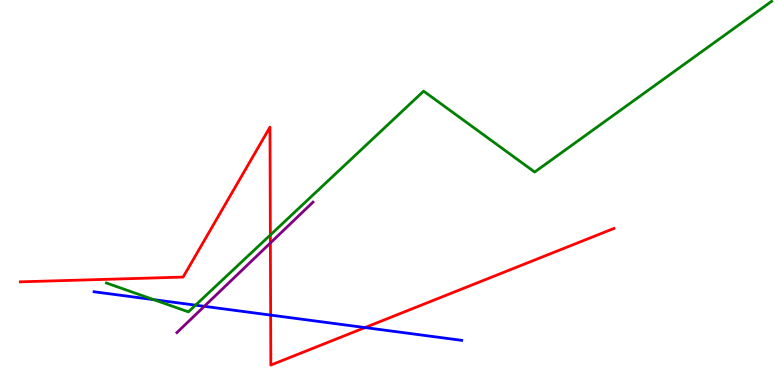[{'lines': ['blue', 'red'], 'intersections': [{'x': 3.49, 'y': 1.82}, {'x': 4.71, 'y': 1.49}]}, {'lines': ['green', 'red'], 'intersections': [{'x': 3.49, 'y': 3.9}]}, {'lines': ['purple', 'red'], 'intersections': [{'x': 3.49, 'y': 3.69}]}, {'lines': ['blue', 'green'], 'intersections': [{'x': 1.98, 'y': 2.22}, {'x': 2.52, 'y': 2.07}]}, {'lines': ['blue', 'purple'], 'intersections': [{'x': 2.64, 'y': 2.04}]}, {'lines': ['green', 'purple'], 'intersections': []}]